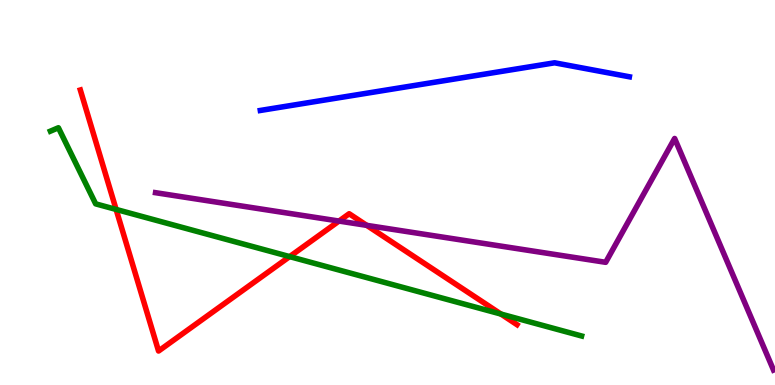[{'lines': ['blue', 'red'], 'intersections': []}, {'lines': ['green', 'red'], 'intersections': [{'x': 1.5, 'y': 4.56}, {'x': 3.74, 'y': 3.33}, {'x': 6.46, 'y': 1.84}]}, {'lines': ['purple', 'red'], 'intersections': [{'x': 4.37, 'y': 4.26}, {'x': 4.73, 'y': 4.15}]}, {'lines': ['blue', 'green'], 'intersections': []}, {'lines': ['blue', 'purple'], 'intersections': []}, {'lines': ['green', 'purple'], 'intersections': []}]